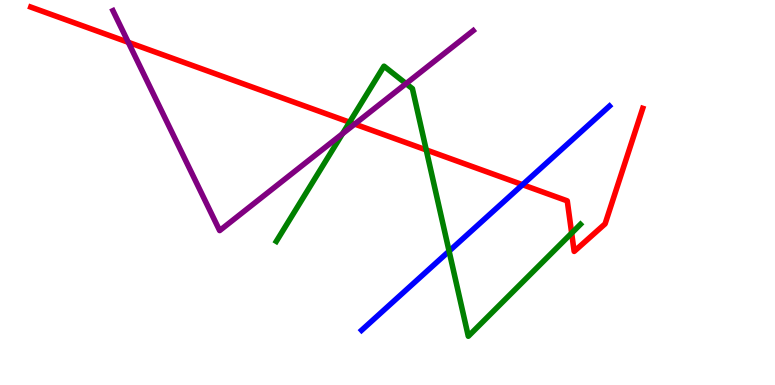[{'lines': ['blue', 'red'], 'intersections': [{'x': 6.74, 'y': 5.2}]}, {'lines': ['green', 'red'], 'intersections': [{'x': 4.51, 'y': 6.83}, {'x': 5.5, 'y': 6.11}, {'x': 7.38, 'y': 3.95}]}, {'lines': ['purple', 'red'], 'intersections': [{'x': 1.66, 'y': 8.9}, {'x': 4.58, 'y': 6.78}]}, {'lines': ['blue', 'green'], 'intersections': [{'x': 5.79, 'y': 3.48}]}, {'lines': ['blue', 'purple'], 'intersections': []}, {'lines': ['green', 'purple'], 'intersections': [{'x': 4.42, 'y': 6.53}, {'x': 5.24, 'y': 7.83}]}]